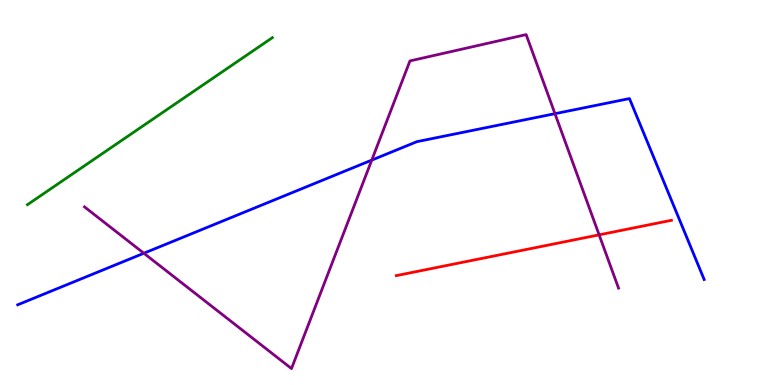[{'lines': ['blue', 'red'], 'intersections': []}, {'lines': ['green', 'red'], 'intersections': []}, {'lines': ['purple', 'red'], 'intersections': [{'x': 7.73, 'y': 3.9}]}, {'lines': ['blue', 'green'], 'intersections': []}, {'lines': ['blue', 'purple'], 'intersections': [{'x': 1.86, 'y': 3.42}, {'x': 4.8, 'y': 5.84}, {'x': 7.16, 'y': 7.05}]}, {'lines': ['green', 'purple'], 'intersections': []}]